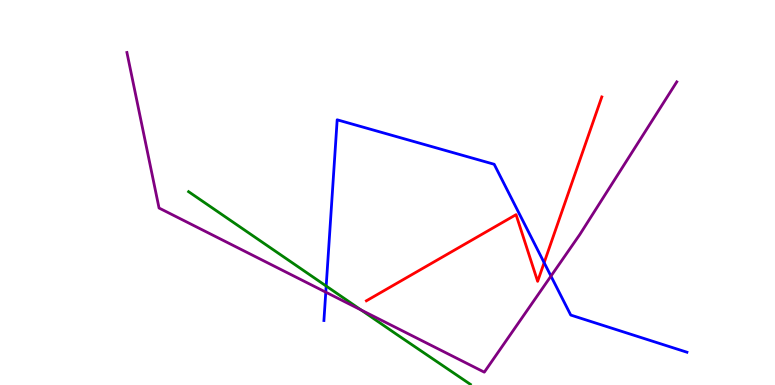[{'lines': ['blue', 'red'], 'intersections': [{'x': 7.02, 'y': 3.18}]}, {'lines': ['green', 'red'], 'intersections': []}, {'lines': ['purple', 'red'], 'intersections': []}, {'lines': ['blue', 'green'], 'intersections': [{'x': 4.21, 'y': 2.57}]}, {'lines': ['blue', 'purple'], 'intersections': [{'x': 4.2, 'y': 2.41}, {'x': 7.11, 'y': 2.83}]}, {'lines': ['green', 'purple'], 'intersections': [{'x': 4.66, 'y': 1.95}]}]